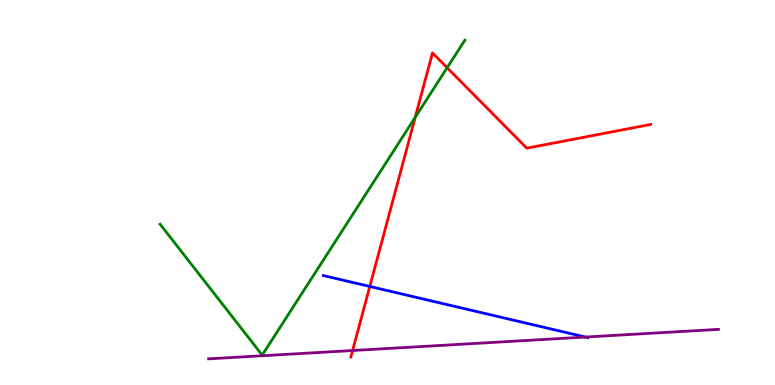[{'lines': ['blue', 'red'], 'intersections': [{'x': 4.77, 'y': 2.56}]}, {'lines': ['green', 'red'], 'intersections': [{'x': 5.36, 'y': 6.95}, {'x': 5.77, 'y': 8.24}]}, {'lines': ['purple', 'red'], 'intersections': [{'x': 4.55, 'y': 0.895}]}, {'lines': ['blue', 'green'], 'intersections': []}, {'lines': ['blue', 'purple'], 'intersections': [{'x': 7.55, 'y': 1.25}]}, {'lines': ['green', 'purple'], 'intersections': []}]